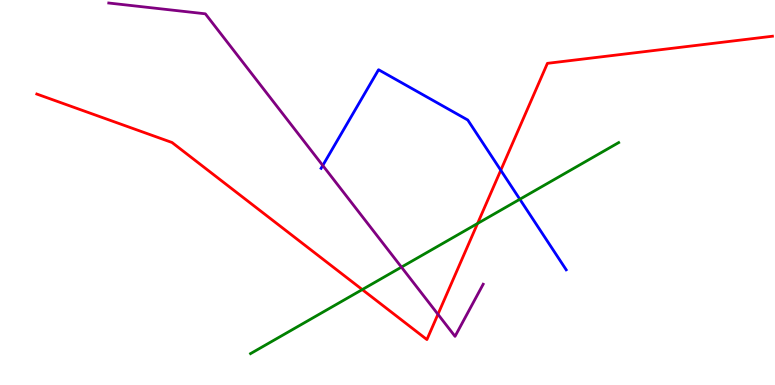[{'lines': ['blue', 'red'], 'intersections': [{'x': 6.46, 'y': 5.58}]}, {'lines': ['green', 'red'], 'intersections': [{'x': 4.67, 'y': 2.48}, {'x': 6.16, 'y': 4.2}]}, {'lines': ['purple', 'red'], 'intersections': [{'x': 5.65, 'y': 1.84}]}, {'lines': ['blue', 'green'], 'intersections': [{'x': 6.71, 'y': 4.82}]}, {'lines': ['blue', 'purple'], 'intersections': [{'x': 4.16, 'y': 5.7}]}, {'lines': ['green', 'purple'], 'intersections': [{'x': 5.18, 'y': 3.06}]}]